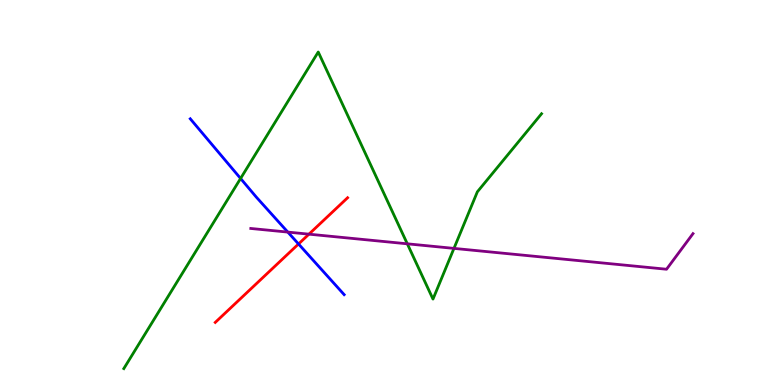[{'lines': ['blue', 'red'], 'intersections': [{'x': 3.85, 'y': 3.66}]}, {'lines': ['green', 'red'], 'intersections': []}, {'lines': ['purple', 'red'], 'intersections': [{'x': 3.99, 'y': 3.92}]}, {'lines': ['blue', 'green'], 'intersections': [{'x': 3.1, 'y': 5.36}]}, {'lines': ['blue', 'purple'], 'intersections': [{'x': 3.71, 'y': 3.97}]}, {'lines': ['green', 'purple'], 'intersections': [{'x': 5.26, 'y': 3.67}, {'x': 5.86, 'y': 3.55}]}]